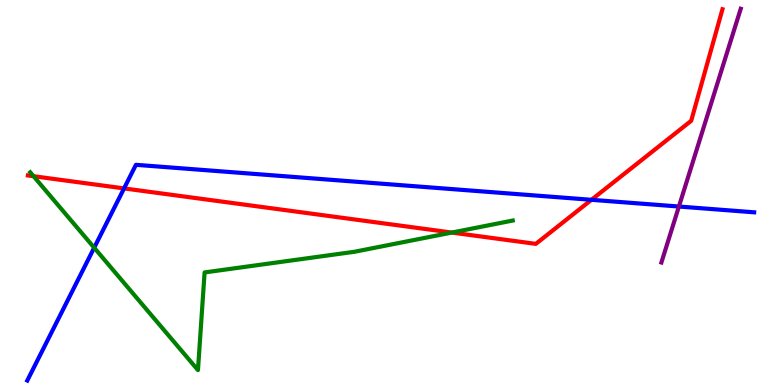[{'lines': ['blue', 'red'], 'intersections': [{'x': 1.6, 'y': 5.11}, {'x': 7.63, 'y': 4.81}]}, {'lines': ['green', 'red'], 'intersections': [{'x': 0.433, 'y': 5.42}, {'x': 5.83, 'y': 3.96}]}, {'lines': ['purple', 'red'], 'intersections': []}, {'lines': ['blue', 'green'], 'intersections': [{'x': 1.22, 'y': 3.57}]}, {'lines': ['blue', 'purple'], 'intersections': [{'x': 8.76, 'y': 4.64}]}, {'lines': ['green', 'purple'], 'intersections': []}]